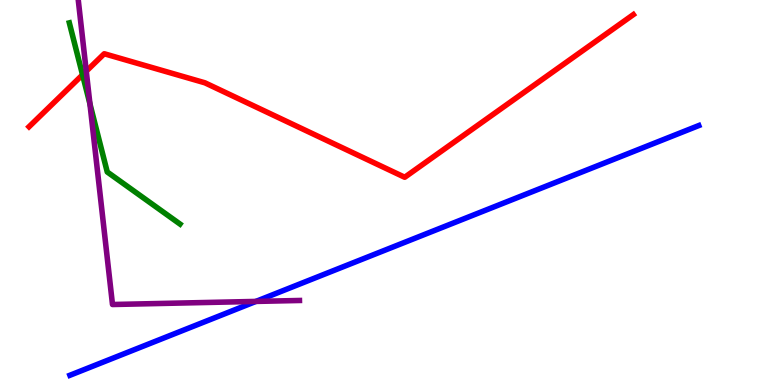[{'lines': ['blue', 'red'], 'intersections': []}, {'lines': ['green', 'red'], 'intersections': [{'x': 1.07, 'y': 8.06}]}, {'lines': ['purple', 'red'], 'intersections': [{'x': 1.11, 'y': 8.15}]}, {'lines': ['blue', 'green'], 'intersections': []}, {'lines': ['blue', 'purple'], 'intersections': [{'x': 3.3, 'y': 2.17}]}, {'lines': ['green', 'purple'], 'intersections': [{'x': 1.16, 'y': 7.3}]}]